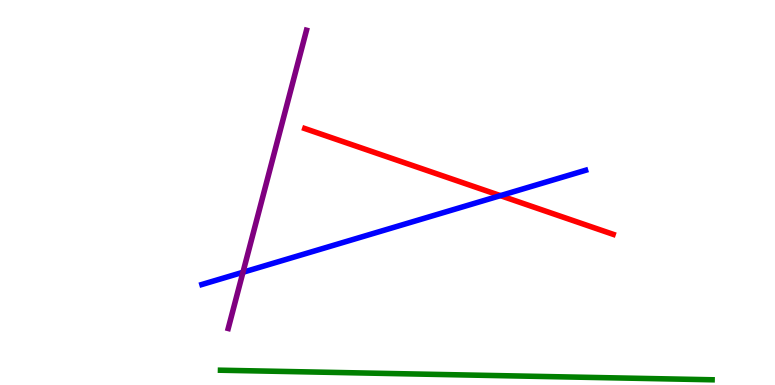[{'lines': ['blue', 'red'], 'intersections': [{'x': 6.46, 'y': 4.92}]}, {'lines': ['green', 'red'], 'intersections': []}, {'lines': ['purple', 'red'], 'intersections': []}, {'lines': ['blue', 'green'], 'intersections': []}, {'lines': ['blue', 'purple'], 'intersections': [{'x': 3.14, 'y': 2.93}]}, {'lines': ['green', 'purple'], 'intersections': []}]